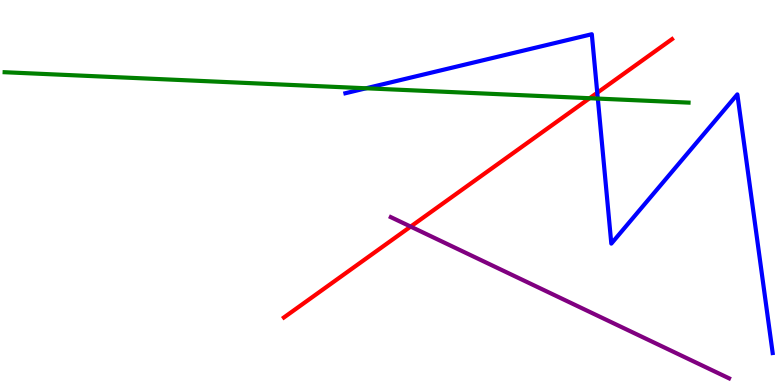[{'lines': ['blue', 'red'], 'intersections': [{'x': 7.71, 'y': 7.59}]}, {'lines': ['green', 'red'], 'intersections': [{'x': 7.61, 'y': 7.45}]}, {'lines': ['purple', 'red'], 'intersections': [{'x': 5.3, 'y': 4.11}]}, {'lines': ['blue', 'green'], 'intersections': [{'x': 4.72, 'y': 7.71}, {'x': 7.71, 'y': 7.44}]}, {'lines': ['blue', 'purple'], 'intersections': []}, {'lines': ['green', 'purple'], 'intersections': []}]